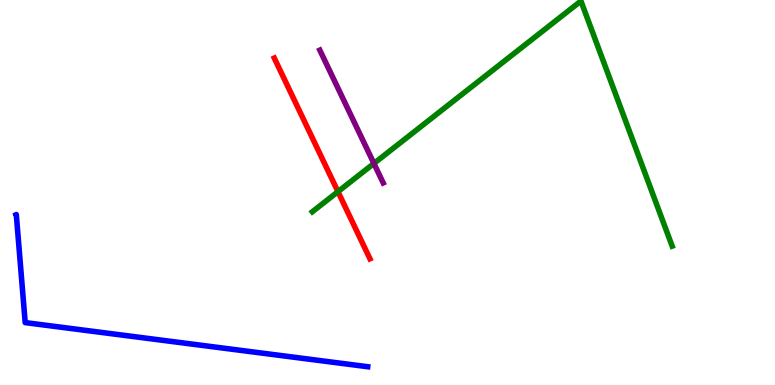[{'lines': ['blue', 'red'], 'intersections': []}, {'lines': ['green', 'red'], 'intersections': [{'x': 4.36, 'y': 5.02}]}, {'lines': ['purple', 'red'], 'intersections': []}, {'lines': ['blue', 'green'], 'intersections': []}, {'lines': ['blue', 'purple'], 'intersections': []}, {'lines': ['green', 'purple'], 'intersections': [{'x': 4.82, 'y': 5.75}]}]